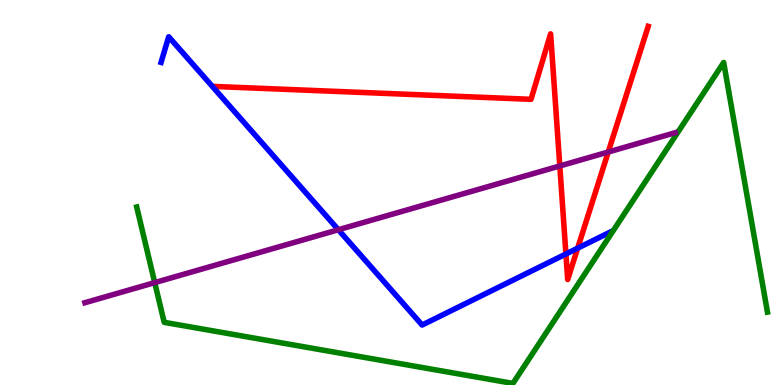[{'lines': ['blue', 'red'], 'intersections': [{'x': 7.3, 'y': 3.4}, {'x': 7.45, 'y': 3.55}]}, {'lines': ['green', 'red'], 'intersections': []}, {'lines': ['purple', 'red'], 'intersections': [{'x': 7.22, 'y': 5.69}, {'x': 7.85, 'y': 6.05}]}, {'lines': ['blue', 'green'], 'intersections': []}, {'lines': ['blue', 'purple'], 'intersections': [{'x': 4.37, 'y': 4.03}]}, {'lines': ['green', 'purple'], 'intersections': [{'x': 2.0, 'y': 2.66}]}]